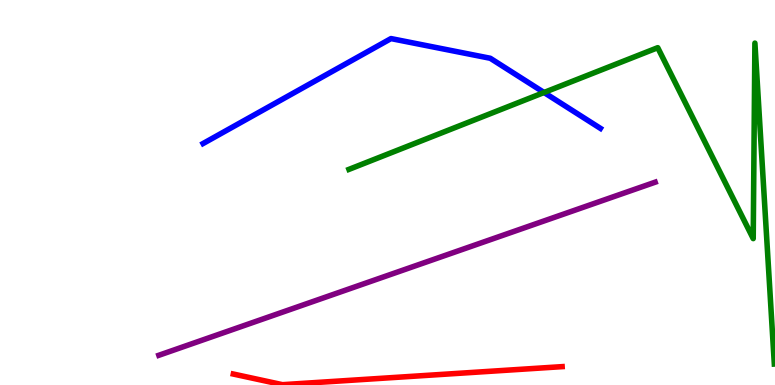[{'lines': ['blue', 'red'], 'intersections': []}, {'lines': ['green', 'red'], 'intersections': []}, {'lines': ['purple', 'red'], 'intersections': []}, {'lines': ['blue', 'green'], 'intersections': [{'x': 7.02, 'y': 7.6}]}, {'lines': ['blue', 'purple'], 'intersections': []}, {'lines': ['green', 'purple'], 'intersections': []}]